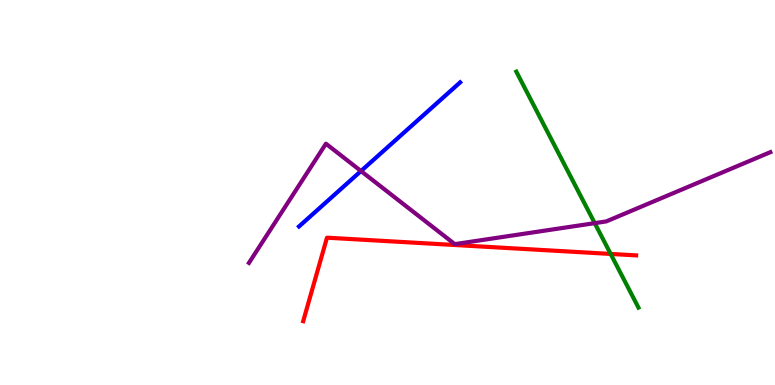[{'lines': ['blue', 'red'], 'intersections': []}, {'lines': ['green', 'red'], 'intersections': [{'x': 7.88, 'y': 3.4}]}, {'lines': ['purple', 'red'], 'intersections': []}, {'lines': ['blue', 'green'], 'intersections': []}, {'lines': ['blue', 'purple'], 'intersections': [{'x': 4.66, 'y': 5.56}]}, {'lines': ['green', 'purple'], 'intersections': [{'x': 7.67, 'y': 4.2}]}]